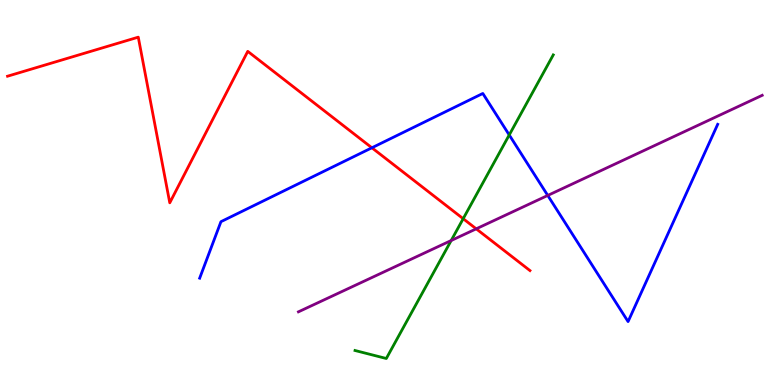[{'lines': ['blue', 'red'], 'intersections': [{'x': 4.8, 'y': 6.16}]}, {'lines': ['green', 'red'], 'intersections': [{'x': 5.98, 'y': 4.32}]}, {'lines': ['purple', 'red'], 'intersections': [{'x': 6.14, 'y': 4.06}]}, {'lines': ['blue', 'green'], 'intersections': [{'x': 6.57, 'y': 6.49}]}, {'lines': ['blue', 'purple'], 'intersections': [{'x': 7.07, 'y': 4.92}]}, {'lines': ['green', 'purple'], 'intersections': [{'x': 5.82, 'y': 3.75}]}]